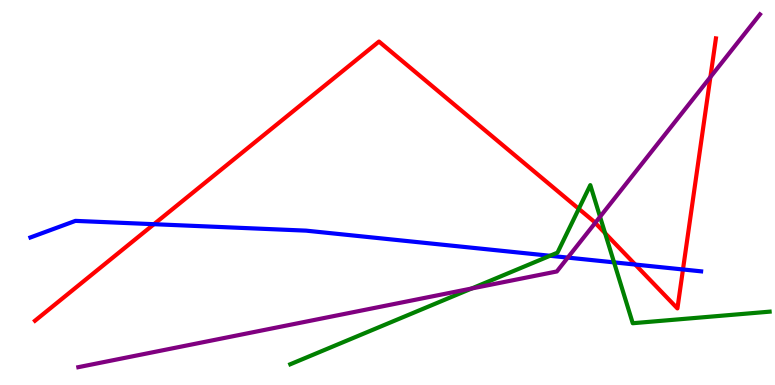[{'lines': ['blue', 'red'], 'intersections': [{'x': 1.99, 'y': 4.18}, {'x': 8.2, 'y': 3.13}, {'x': 8.81, 'y': 3.0}]}, {'lines': ['green', 'red'], 'intersections': [{'x': 7.47, 'y': 4.58}, {'x': 7.81, 'y': 3.94}]}, {'lines': ['purple', 'red'], 'intersections': [{'x': 7.68, 'y': 4.21}, {'x': 9.17, 'y': 8.0}]}, {'lines': ['blue', 'green'], 'intersections': [{'x': 7.1, 'y': 3.36}, {'x': 7.92, 'y': 3.19}]}, {'lines': ['blue', 'purple'], 'intersections': [{'x': 7.33, 'y': 3.31}]}, {'lines': ['green', 'purple'], 'intersections': [{'x': 6.09, 'y': 2.51}, {'x': 7.74, 'y': 4.37}]}]